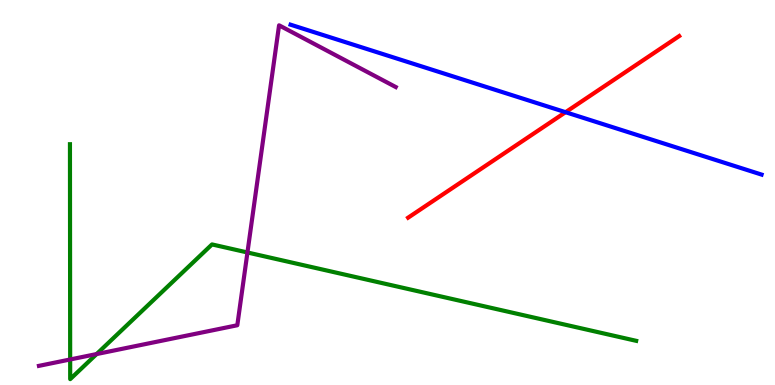[{'lines': ['blue', 'red'], 'intersections': [{'x': 7.3, 'y': 7.09}]}, {'lines': ['green', 'red'], 'intersections': []}, {'lines': ['purple', 'red'], 'intersections': []}, {'lines': ['blue', 'green'], 'intersections': []}, {'lines': ['blue', 'purple'], 'intersections': []}, {'lines': ['green', 'purple'], 'intersections': [{'x': 0.905, 'y': 0.663}, {'x': 1.25, 'y': 0.804}, {'x': 3.19, 'y': 3.44}]}]